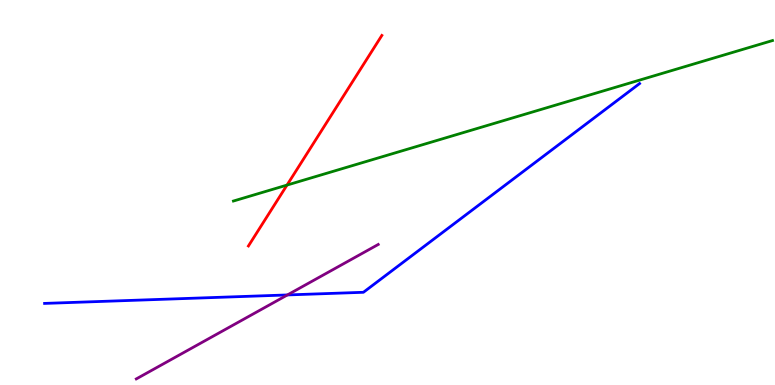[{'lines': ['blue', 'red'], 'intersections': []}, {'lines': ['green', 'red'], 'intersections': [{'x': 3.7, 'y': 5.19}]}, {'lines': ['purple', 'red'], 'intersections': []}, {'lines': ['blue', 'green'], 'intersections': []}, {'lines': ['blue', 'purple'], 'intersections': [{'x': 3.71, 'y': 2.34}]}, {'lines': ['green', 'purple'], 'intersections': []}]